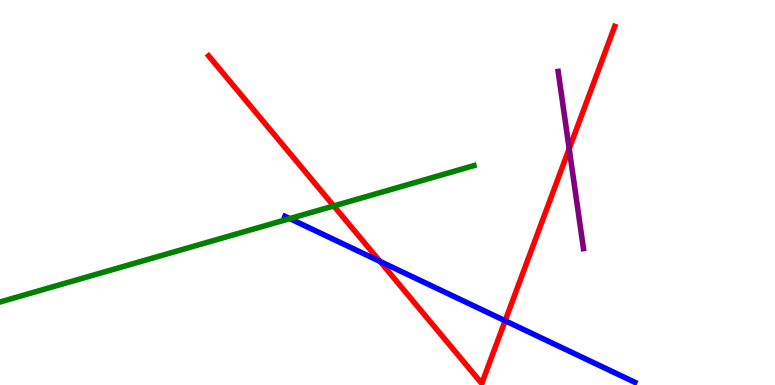[{'lines': ['blue', 'red'], 'intersections': [{'x': 4.9, 'y': 3.21}, {'x': 6.52, 'y': 1.67}]}, {'lines': ['green', 'red'], 'intersections': [{'x': 4.31, 'y': 4.65}]}, {'lines': ['purple', 'red'], 'intersections': [{'x': 7.34, 'y': 6.14}]}, {'lines': ['blue', 'green'], 'intersections': [{'x': 3.74, 'y': 4.32}]}, {'lines': ['blue', 'purple'], 'intersections': []}, {'lines': ['green', 'purple'], 'intersections': []}]